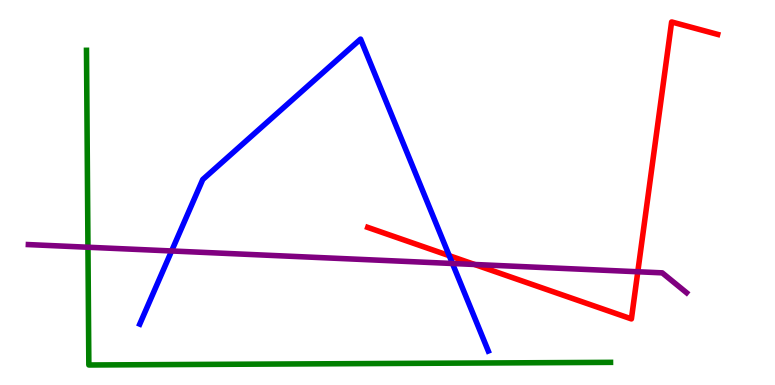[{'lines': ['blue', 'red'], 'intersections': [{'x': 5.8, 'y': 3.36}]}, {'lines': ['green', 'red'], 'intersections': []}, {'lines': ['purple', 'red'], 'intersections': [{'x': 6.12, 'y': 3.13}, {'x': 8.23, 'y': 2.94}]}, {'lines': ['blue', 'green'], 'intersections': []}, {'lines': ['blue', 'purple'], 'intersections': [{'x': 2.21, 'y': 3.48}, {'x': 5.84, 'y': 3.16}]}, {'lines': ['green', 'purple'], 'intersections': [{'x': 1.13, 'y': 3.58}]}]